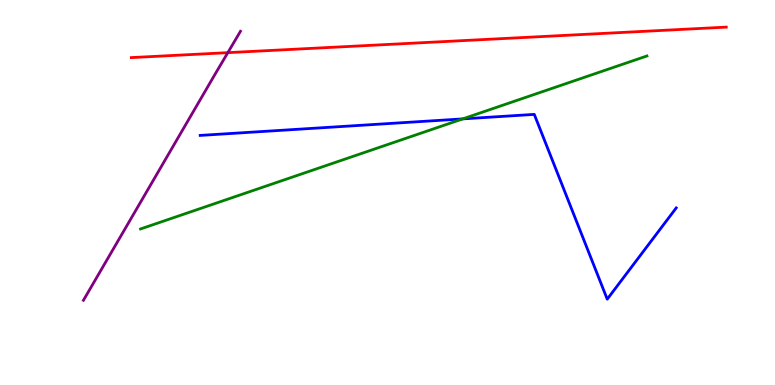[{'lines': ['blue', 'red'], 'intersections': []}, {'lines': ['green', 'red'], 'intersections': []}, {'lines': ['purple', 'red'], 'intersections': [{'x': 2.94, 'y': 8.63}]}, {'lines': ['blue', 'green'], 'intersections': [{'x': 5.97, 'y': 6.91}]}, {'lines': ['blue', 'purple'], 'intersections': []}, {'lines': ['green', 'purple'], 'intersections': []}]